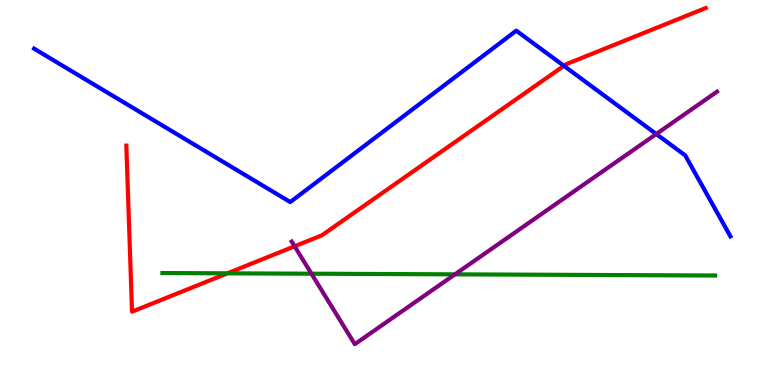[{'lines': ['blue', 'red'], 'intersections': [{'x': 7.28, 'y': 8.29}]}, {'lines': ['green', 'red'], 'intersections': [{'x': 2.93, 'y': 2.9}]}, {'lines': ['purple', 'red'], 'intersections': [{'x': 3.8, 'y': 3.6}]}, {'lines': ['blue', 'green'], 'intersections': []}, {'lines': ['blue', 'purple'], 'intersections': [{'x': 8.47, 'y': 6.52}]}, {'lines': ['green', 'purple'], 'intersections': [{'x': 4.02, 'y': 2.89}, {'x': 5.87, 'y': 2.87}]}]